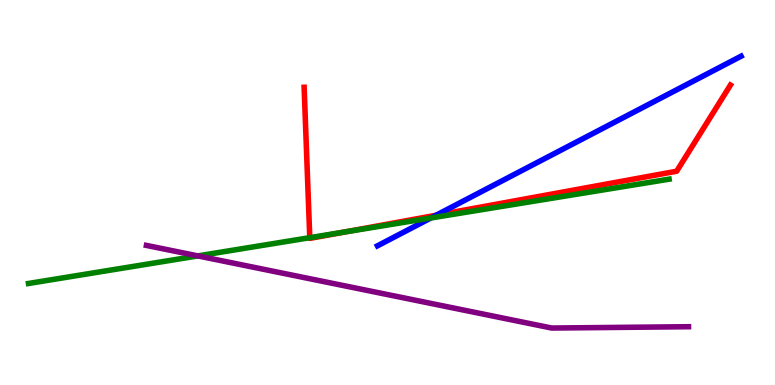[{'lines': ['blue', 'red'], 'intersections': [{'x': 5.63, 'y': 4.41}]}, {'lines': ['green', 'red'], 'intersections': [{'x': 4.0, 'y': 3.83}, {'x': 4.44, 'y': 3.97}]}, {'lines': ['purple', 'red'], 'intersections': []}, {'lines': ['blue', 'green'], 'intersections': [{'x': 5.56, 'y': 4.34}]}, {'lines': ['blue', 'purple'], 'intersections': []}, {'lines': ['green', 'purple'], 'intersections': [{'x': 2.55, 'y': 3.35}]}]